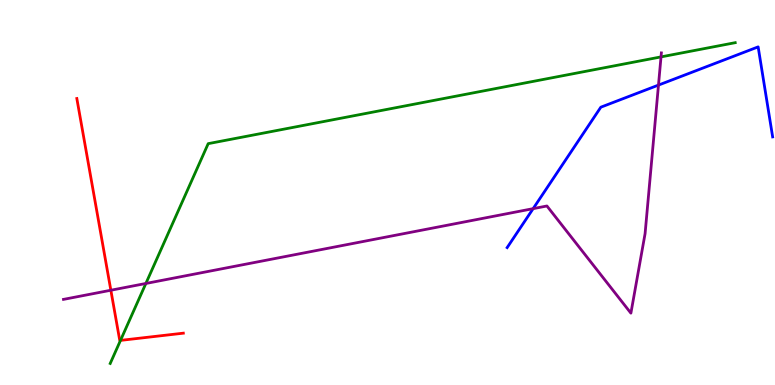[{'lines': ['blue', 'red'], 'intersections': []}, {'lines': ['green', 'red'], 'intersections': [{'x': 1.55, 'y': 1.16}]}, {'lines': ['purple', 'red'], 'intersections': [{'x': 1.43, 'y': 2.46}]}, {'lines': ['blue', 'green'], 'intersections': []}, {'lines': ['blue', 'purple'], 'intersections': [{'x': 6.88, 'y': 4.58}, {'x': 8.5, 'y': 7.79}]}, {'lines': ['green', 'purple'], 'intersections': [{'x': 1.88, 'y': 2.64}, {'x': 8.53, 'y': 8.52}]}]